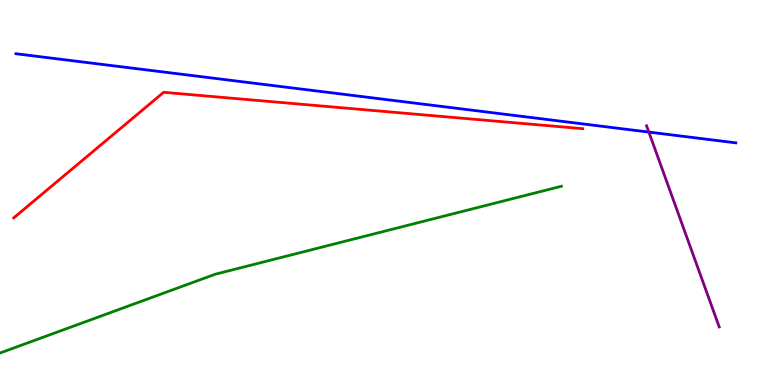[{'lines': ['blue', 'red'], 'intersections': []}, {'lines': ['green', 'red'], 'intersections': []}, {'lines': ['purple', 'red'], 'intersections': []}, {'lines': ['blue', 'green'], 'intersections': []}, {'lines': ['blue', 'purple'], 'intersections': [{'x': 8.37, 'y': 6.57}]}, {'lines': ['green', 'purple'], 'intersections': []}]